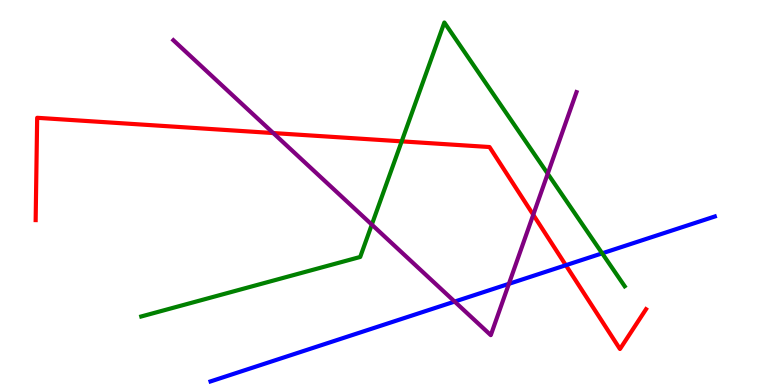[{'lines': ['blue', 'red'], 'intersections': [{'x': 7.3, 'y': 3.11}]}, {'lines': ['green', 'red'], 'intersections': [{'x': 5.18, 'y': 6.33}]}, {'lines': ['purple', 'red'], 'intersections': [{'x': 3.53, 'y': 6.54}, {'x': 6.88, 'y': 4.42}]}, {'lines': ['blue', 'green'], 'intersections': [{'x': 7.77, 'y': 3.42}]}, {'lines': ['blue', 'purple'], 'intersections': [{'x': 5.87, 'y': 2.17}, {'x': 6.57, 'y': 2.63}]}, {'lines': ['green', 'purple'], 'intersections': [{'x': 4.8, 'y': 4.17}, {'x': 7.07, 'y': 5.49}]}]